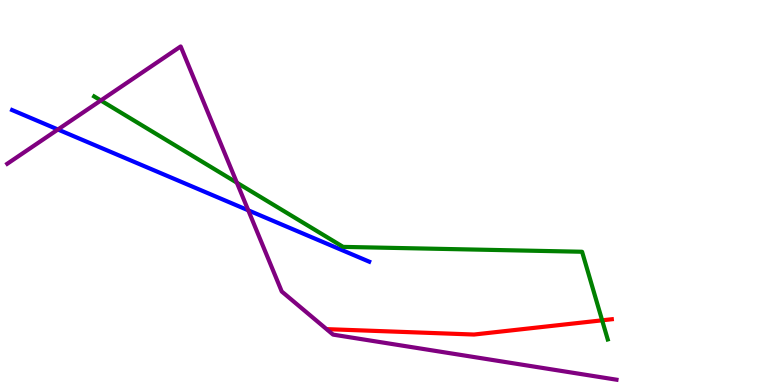[{'lines': ['blue', 'red'], 'intersections': []}, {'lines': ['green', 'red'], 'intersections': [{'x': 7.77, 'y': 1.68}]}, {'lines': ['purple', 'red'], 'intersections': []}, {'lines': ['blue', 'green'], 'intersections': []}, {'lines': ['blue', 'purple'], 'intersections': [{'x': 0.747, 'y': 6.64}, {'x': 3.2, 'y': 4.54}]}, {'lines': ['green', 'purple'], 'intersections': [{'x': 1.3, 'y': 7.39}, {'x': 3.06, 'y': 5.26}]}]